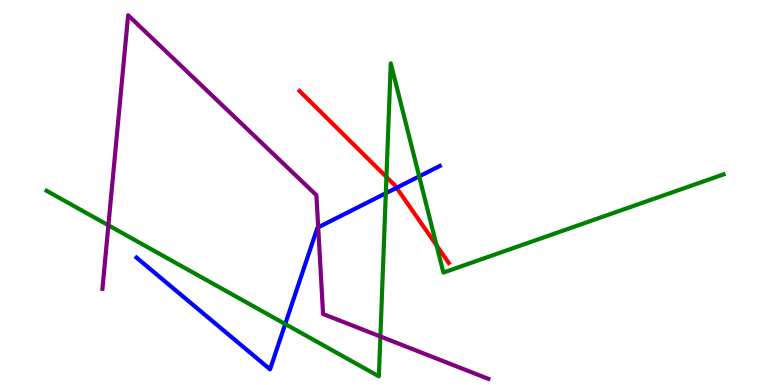[{'lines': ['blue', 'red'], 'intersections': [{'x': 5.12, 'y': 5.12}]}, {'lines': ['green', 'red'], 'intersections': [{'x': 4.99, 'y': 5.4}, {'x': 5.63, 'y': 3.63}]}, {'lines': ['purple', 'red'], 'intersections': []}, {'lines': ['blue', 'green'], 'intersections': [{'x': 3.68, 'y': 1.58}, {'x': 4.98, 'y': 4.98}, {'x': 5.41, 'y': 5.42}]}, {'lines': ['blue', 'purple'], 'intersections': [{'x': 4.11, 'y': 4.1}]}, {'lines': ['green', 'purple'], 'intersections': [{'x': 1.4, 'y': 4.15}, {'x': 4.91, 'y': 1.26}]}]